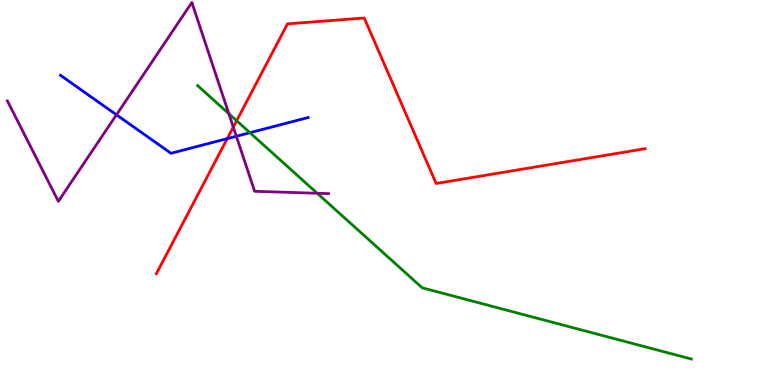[{'lines': ['blue', 'red'], 'intersections': [{'x': 2.93, 'y': 6.4}]}, {'lines': ['green', 'red'], 'intersections': [{'x': 3.05, 'y': 6.86}]}, {'lines': ['purple', 'red'], 'intersections': [{'x': 3.01, 'y': 6.7}]}, {'lines': ['blue', 'green'], 'intersections': [{'x': 3.22, 'y': 6.55}]}, {'lines': ['blue', 'purple'], 'intersections': [{'x': 1.5, 'y': 7.02}, {'x': 3.05, 'y': 6.46}]}, {'lines': ['green', 'purple'], 'intersections': [{'x': 2.95, 'y': 7.05}, {'x': 4.09, 'y': 4.98}]}]